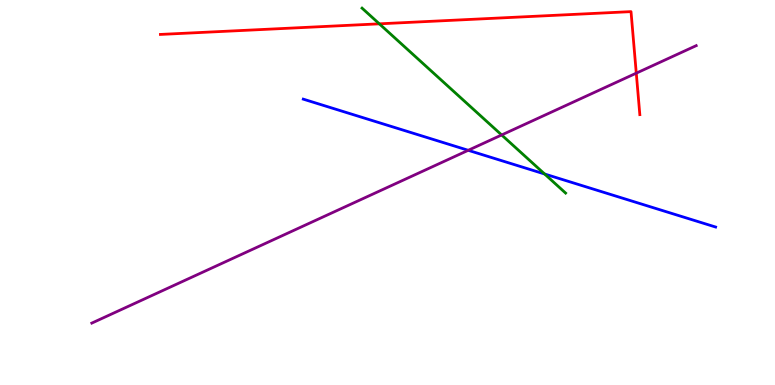[{'lines': ['blue', 'red'], 'intersections': []}, {'lines': ['green', 'red'], 'intersections': [{'x': 4.89, 'y': 9.38}]}, {'lines': ['purple', 'red'], 'intersections': [{'x': 8.21, 'y': 8.1}]}, {'lines': ['blue', 'green'], 'intersections': [{'x': 7.03, 'y': 5.48}]}, {'lines': ['blue', 'purple'], 'intersections': [{'x': 6.04, 'y': 6.1}]}, {'lines': ['green', 'purple'], 'intersections': [{'x': 6.47, 'y': 6.49}]}]